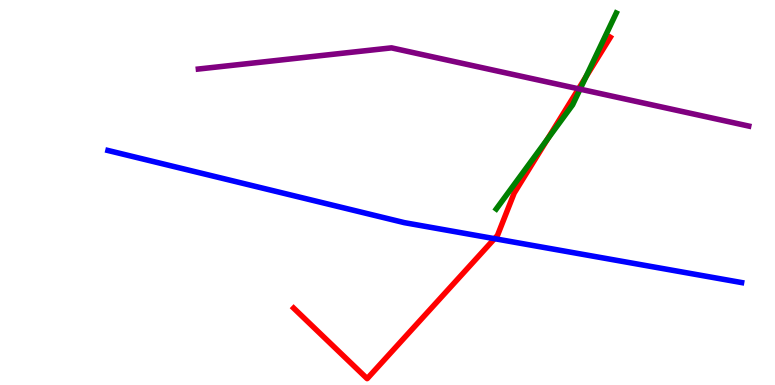[{'lines': ['blue', 'red'], 'intersections': [{'x': 6.38, 'y': 3.8}]}, {'lines': ['green', 'red'], 'intersections': [{'x': 7.07, 'y': 6.39}, {'x': 7.56, 'y': 8.0}]}, {'lines': ['purple', 'red'], 'intersections': [{'x': 7.47, 'y': 7.69}]}, {'lines': ['blue', 'green'], 'intersections': []}, {'lines': ['blue', 'purple'], 'intersections': []}, {'lines': ['green', 'purple'], 'intersections': [{'x': 7.48, 'y': 7.68}]}]